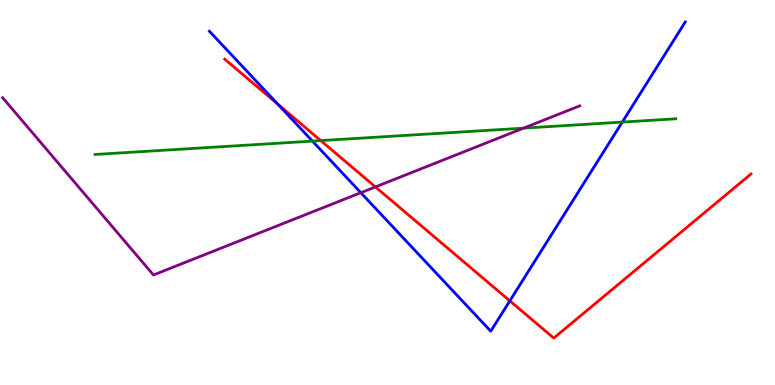[{'lines': ['blue', 'red'], 'intersections': [{'x': 3.58, 'y': 7.3}, {'x': 6.58, 'y': 2.19}]}, {'lines': ['green', 'red'], 'intersections': [{'x': 4.14, 'y': 6.35}]}, {'lines': ['purple', 'red'], 'intersections': [{'x': 4.84, 'y': 5.15}]}, {'lines': ['blue', 'green'], 'intersections': [{'x': 4.03, 'y': 6.33}, {'x': 8.03, 'y': 6.83}]}, {'lines': ['blue', 'purple'], 'intersections': [{'x': 4.66, 'y': 4.99}]}, {'lines': ['green', 'purple'], 'intersections': [{'x': 6.76, 'y': 6.67}]}]